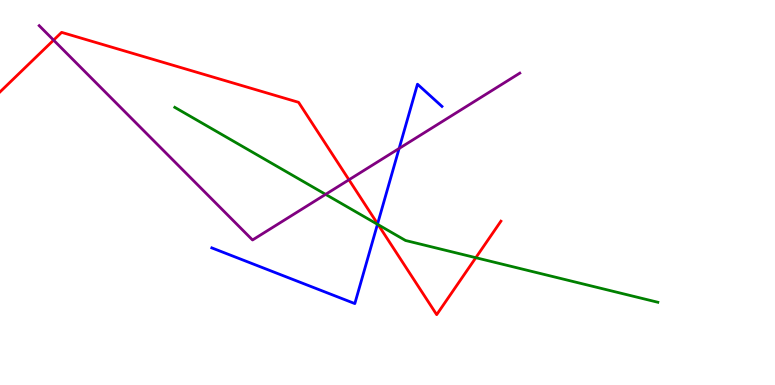[{'lines': ['blue', 'red'], 'intersections': [{'x': 4.87, 'y': 4.19}]}, {'lines': ['green', 'red'], 'intersections': [{'x': 4.88, 'y': 4.16}, {'x': 6.14, 'y': 3.31}]}, {'lines': ['purple', 'red'], 'intersections': [{'x': 0.692, 'y': 8.96}, {'x': 4.5, 'y': 5.33}]}, {'lines': ['blue', 'green'], 'intersections': [{'x': 4.87, 'y': 4.17}]}, {'lines': ['blue', 'purple'], 'intersections': [{'x': 5.15, 'y': 6.14}]}, {'lines': ['green', 'purple'], 'intersections': [{'x': 4.2, 'y': 4.95}]}]